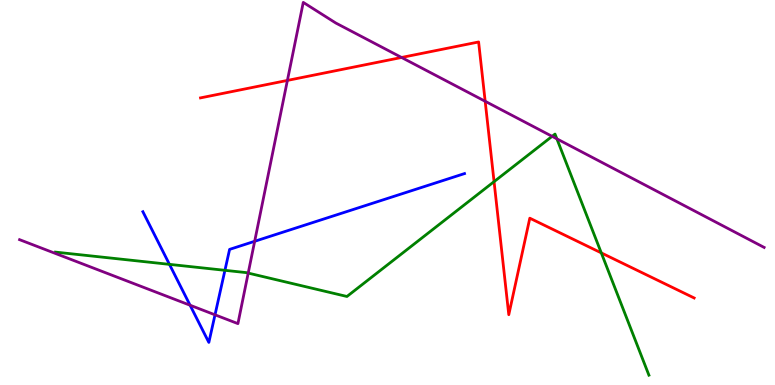[{'lines': ['blue', 'red'], 'intersections': []}, {'lines': ['green', 'red'], 'intersections': [{'x': 6.38, 'y': 5.28}, {'x': 7.76, 'y': 3.43}]}, {'lines': ['purple', 'red'], 'intersections': [{'x': 3.71, 'y': 7.91}, {'x': 5.18, 'y': 8.51}, {'x': 6.26, 'y': 7.37}]}, {'lines': ['blue', 'green'], 'intersections': [{'x': 2.19, 'y': 3.13}, {'x': 2.9, 'y': 2.98}]}, {'lines': ['blue', 'purple'], 'intersections': [{'x': 2.45, 'y': 2.07}, {'x': 2.77, 'y': 1.82}, {'x': 3.29, 'y': 3.73}]}, {'lines': ['green', 'purple'], 'intersections': [{'x': 3.2, 'y': 2.91}, {'x': 7.12, 'y': 6.46}, {'x': 7.19, 'y': 6.39}]}]